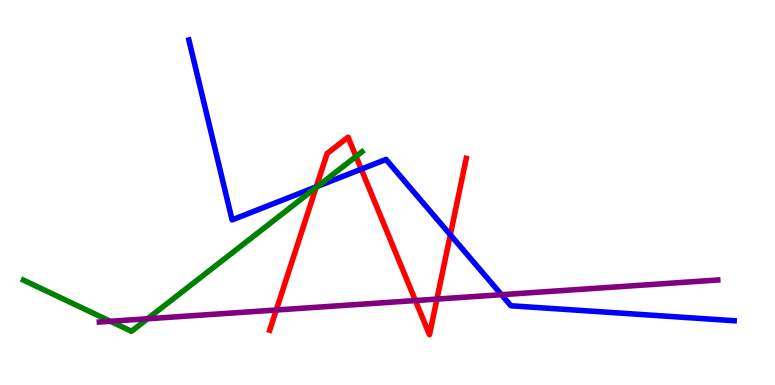[{'lines': ['blue', 'red'], 'intersections': [{'x': 4.08, 'y': 5.15}, {'x': 4.66, 'y': 5.61}, {'x': 5.81, 'y': 3.9}]}, {'lines': ['green', 'red'], 'intersections': [{'x': 4.08, 'y': 5.13}, {'x': 4.59, 'y': 5.94}]}, {'lines': ['purple', 'red'], 'intersections': [{'x': 3.56, 'y': 1.95}, {'x': 5.36, 'y': 2.19}, {'x': 5.64, 'y': 2.23}]}, {'lines': ['blue', 'green'], 'intersections': [{'x': 4.1, 'y': 5.16}]}, {'lines': ['blue', 'purple'], 'intersections': [{'x': 6.47, 'y': 2.35}]}, {'lines': ['green', 'purple'], 'intersections': [{'x': 1.42, 'y': 1.65}, {'x': 1.9, 'y': 1.72}]}]